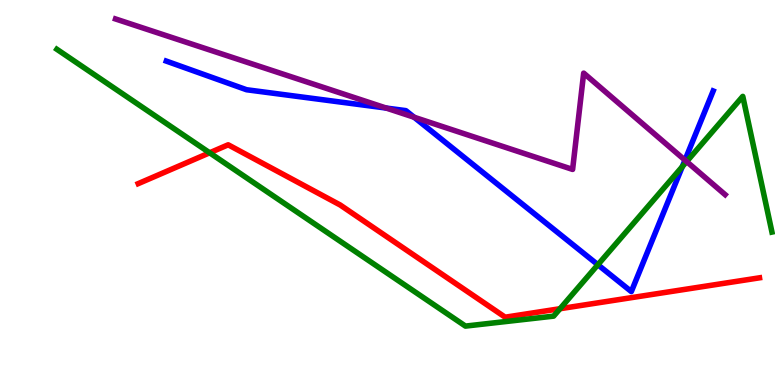[{'lines': ['blue', 'red'], 'intersections': []}, {'lines': ['green', 'red'], 'intersections': [{'x': 2.71, 'y': 6.03}, {'x': 7.23, 'y': 1.98}]}, {'lines': ['purple', 'red'], 'intersections': []}, {'lines': ['blue', 'green'], 'intersections': [{'x': 7.71, 'y': 3.12}, {'x': 8.8, 'y': 5.67}]}, {'lines': ['blue', 'purple'], 'intersections': [{'x': 4.98, 'y': 7.19}, {'x': 5.34, 'y': 6.95}, {'x': 8.84, 'y': 5.84}]}, {'lines': ['green', 'purple'], 'intersections': [{'x': 8.86, 'y': 5.8}]}]